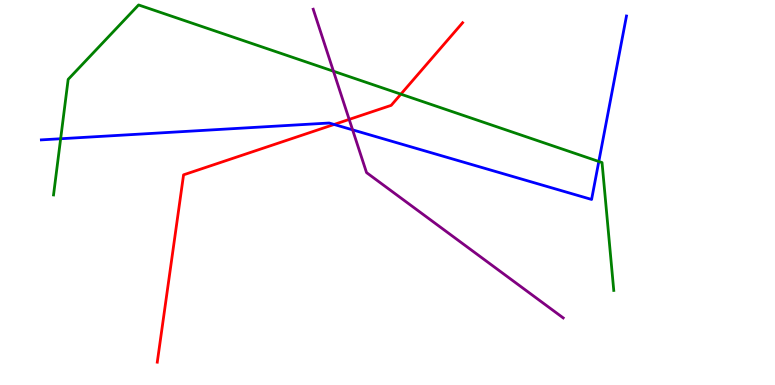[{'lines': ['blue', 'red'], 'intersections': [{'x': 4.31, 'y': 6.77}]}, {'lines': ['green', 'red'], 'intersections': [{'x': 5.17, 'y': 7.55}]}, {'lines': ['purple', 'red'], 'intersections': [{'x': 4.51, 'y': 6.9}]}, {'lines': ['blue', 'green'], 'intersections': [{'x': 0.783, 'y': 6.4}, {'x': 7.73, 'y': 5.81}]}, {'lines': ['blue', 'purple'], 'intersections': [{'x': 4.55, 'y': 6.63}]}, {'lines': ['green', 'purple'], 'intersections': [{'x': 4.3, 'y': 8.15}]}]